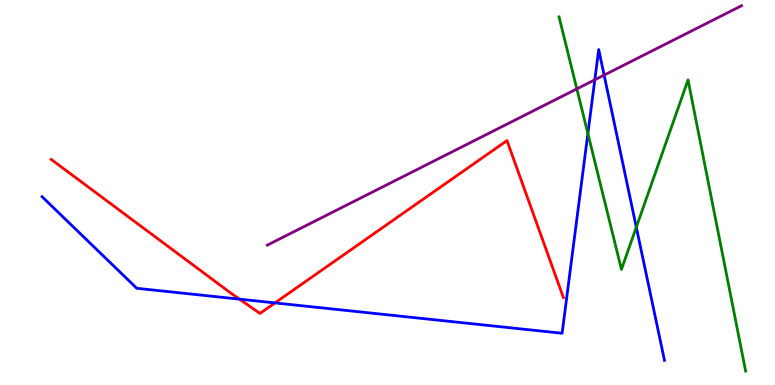[{'lines': ['blue', 'red'], 'intersections': [{'x': 3.09, 'y': 2.23}, {'x': 3.55, 'y': 2.13}]}, {'lines': ['green', 'red'], 'intersections': []}, {'lines': ['purple', 'red'], 'intersections': []}, {'lines': ['blue', 'green'], 'intersections': [{'x': 7.59, 'y': 6.53}, {'x': 8.21, 'y': 4.1}]}, {'lines': ['blue', 'purple'], 'intersections': [{'x': 7.67, 'y': 7.93}, {'x': 7.8, 'y': 8.05}]}, {'lines': ['green', 'purple'], 'intersections': [{'x': 7.44, 'y': 7.69}]}]